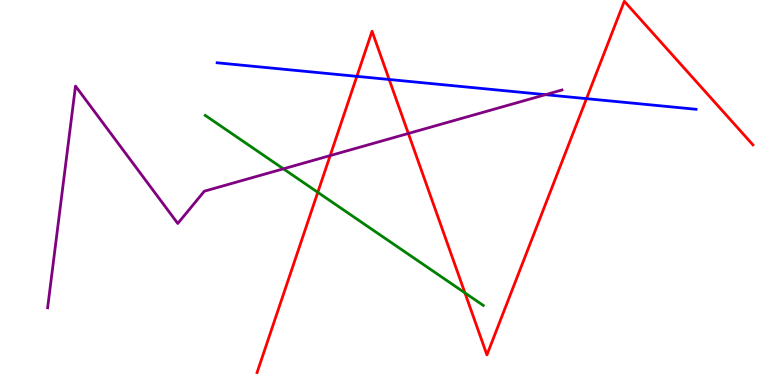[{'lines': ['blue', 'red'], 'intersections': [{'x': 4.6, 'y': 8.02}, {'x': 5.02, 'y': 7.94}, {'x': 7.57, 'y': 7.44}]}, {'lines': ['green', 'red'], 'intersections': [{'x': 4.1, 'y': 5.0}, {'x': 6.0, 'y': 2.39}]}, {'lines': ['purple', 'red'], 'intersections': [{'x': 4.26, 'y': 5.96}, {'x': 5.27, 'y': 6.53}]}, {'lines': ['blue', 'green'], 'intersections': []}, {'lines': ['blue', 'purple'], 'intersections': [{'x': 7.04, 'y': 7.54}]}, {'lines': ['green', 'purple'], 'intersections': [{'x': 3.66, 'y': 5.61}]}]